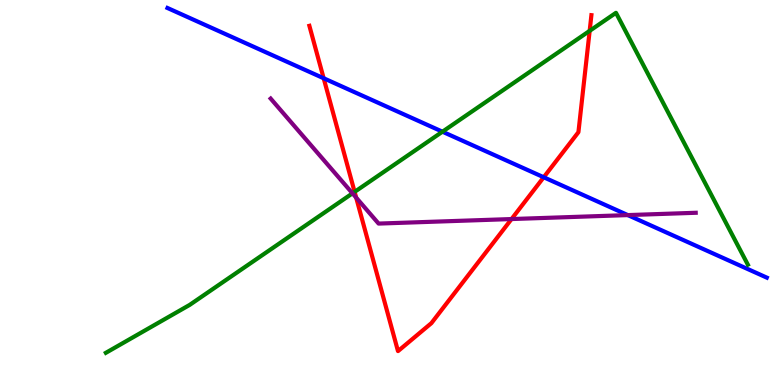[{'lines': ['blue', 'red'], 'intersections': [{'x': 4.18, 'y': 7.97}, {'x': 7.02, 'y': 5.4}]}, {'lines': ['green', 'red'], 'intersections': [{'x': 4.58, 'y': 5.02}, {'x': 7.61, 'y': 9.2}]}, {'lines': ['purple', 'red'], 'intersections': [{'x': 4.6, 'y': 4.87}, {'x': 6.6, 'y': 4.31}]}, {'lines': ['blue', 'green'], 'intersections': [{'x': 5.71, 'y': 6.58}]}, {'lines': ['blue', 'purple'], 'intersections': [{'x': 8.1, 'y': 4.41}]}, {'lines': ['green', 'purple'], 'intersections': [{'x': 4.55, 'y': 4.98}]}]